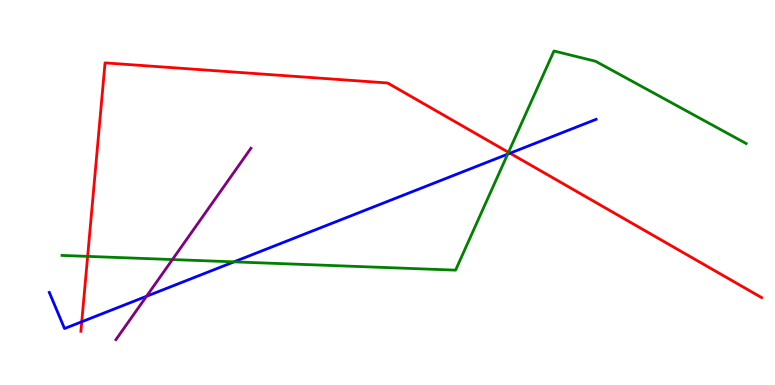[{'lines': ['blue', 'red'], 'intersections': [{'x': 1.05, 'y': 1.64}, {'x': 6.58, 'y': 6.02}]}, {'lines': ['green', 'red'], 'intersections': [{'x': 1.13, 'y': 3.34}, {'x': 6.56, 'y': 6.04}]}, {'lines': ['purple', 'red'], 'intersections': []}, {'lines': ['blue', 'green'], 'intersections': [{'x': 3.02, 'y': 3.2}, {'x': 6.55, 'y': 6.0}]}, {'lines': ['blue', 'purple'], 'intersections': [{'x': 1.89, 'y': 2.3}]}, {'lines': ['green', 'purple'], 'intersections': [{'x': 2.22, 'y': 3.26}]}]